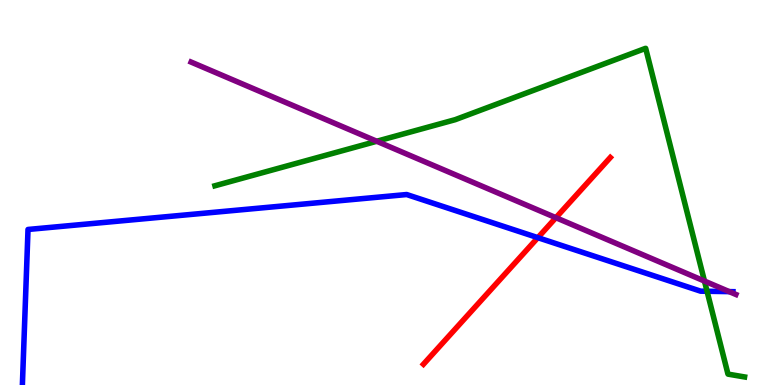[{'lines': ['blue', 'red'], 'intersections': [{'x': 6.94, 'y': 3.83}]}, {'lines': ['green', 'red'], 'intersections': []}, {'lines': ['purple', 'red'], 'intersections': [{'x': 7.17, 'y': 4.35}]}, {'lines': ['blue', 'green'], 'intersections': [{'x': 9.12, 'y': 2.43}]}, {'lines': ['blue', 'purple'], 'intersections': [{'x': 9.41, 'y': 2.43}]}, {'lines': ['green', 'purple'], 'intersections': [{'x': 4.86, 'y': 6.33}, {'x': 9.09, 'y': 2.7}]}]